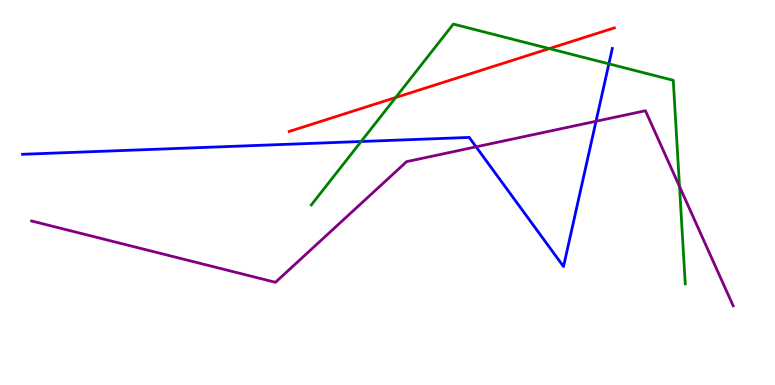[{'lines': ['blue', 'red'], 'intersections': []}, {'lines': ['green', 'red'], 'intersections': [{'x': 5.11, 'y': 7.47}, {'x': 7.09, 'y': 8.74}]}, {'lines': ['purple', 'red'], 'intersections': []}, {'lines': ['blue', 'green'], 'intersections': [{'x': 4.66, 'y': 6.32}, {'x': 7.86, 'y': 8.34}]}, {'lines': ['blue', 'purple'], 'intersections': [{'x': 6.14, 'y': 6.19}, {'x': 7.69, 'y': 6.85}]}, {'lines': ['green', 'purple'], 'intersections': [{'x': 8.77, 'y': 5.16}]}]